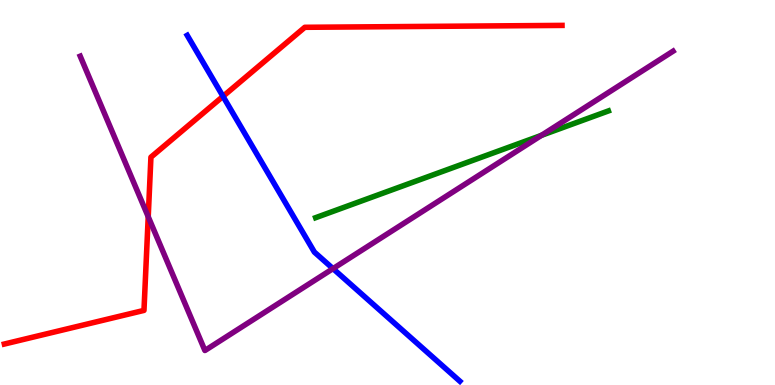[{'lines': ['blue', 'red'], 'intersections': [{'x': 2.88, 'y': 7.5}]}, {'lines': ['green', 'red'], 'intersections': []}, {'lines': ['purple', 'red'], 'intersections': [{'x': 1.91, 'y': 4.37}]}, {'lines': ['blue', 'green'], 'intersections': []}, {'lines': ['blue', 'purple'], 'intersections': [{'x': 4.3, 'y': 3.02}]}, {'lines': ['green', 'purple'], 'intersections': [{'x': 6.99, 'y': 6.48}]}]